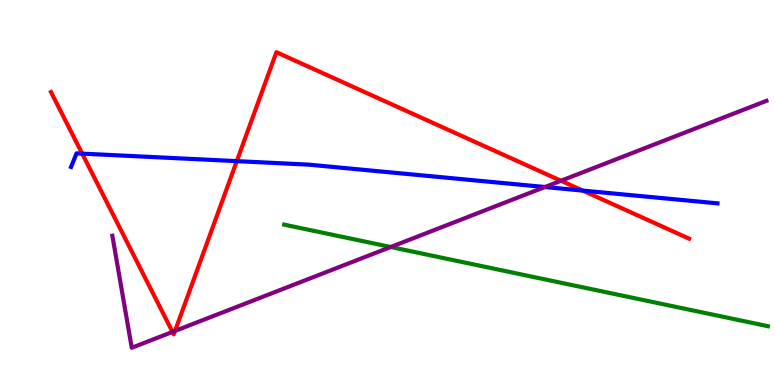[{'lines': ['blue', 'red'], 'intersections': [{'x': 1.06, 'y': 6.01}, {'x': 3.06, 'y': 5.81}, {'x': 7.52, 'y': 5.05}]}, {'lines': ['green', 'red'], 'intersections': []}, {'lines': ['purple', 'red'], 'intersections': [{'x': 2.23, 'y': 1.38}, {'x': 2.26, 'y': 1.4}, {'x': 7.24, 'y': 5.3}]}, {'lines': ['blue', 'green'], 'intersections': []}, {'lines': ['blue', 'purple'], 'intersections': [{'x': 7.03, 'y': 5.14}]}, {'lines': ['green', 'purple'], 'intersections': [{'x': 5.04, 'y': 3.58}]}]